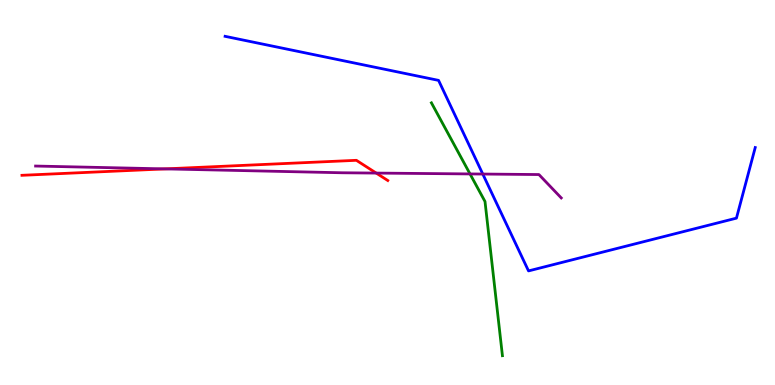[{'lines': ['blue', 'red'], 'intersections': []}, {'lines': ['green', 'red'], 'intersections': []}, {'lines': ['purple', 'red'], 'intersections': [{'x': 2.13, 'y': 5.61}, {'x': 4.85, 'y': 5.5}]}, {'lines': ['blue', 'green'], 'intersections': []}, {'lines': ['blue', 'purple'], 'intersections': [{'x': 6.23, 'y': 5.48}]}, {'lines': ['green', 'purple'], 'intersections': [{'x': 6.06, 'y': 5.48}]}]